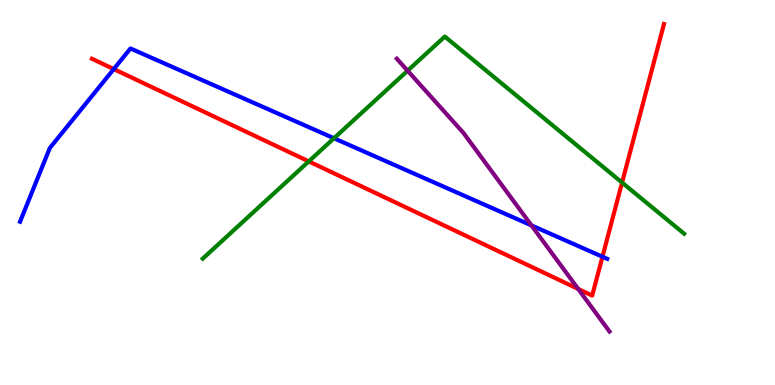[{'lines': ['blue', 'red'], 'intersections': [{'x': 1.47, 'y': 8.21}, {'x': 7.77, 'y': 3.33}]}, {'lines': ['green', 'red'], 'intersections': [{'x': 3.98, 'y': 5.81}, {'x': 8.03, 'y': 5.26}]}, {'lines': ['purple', 'red'], 'intersections': [{'x': 7.46, 'y': 2.5}]}, {'lines': ['blue', 'green'], 'intersections': [{'x': 4.31, 'y': 6.41}]}, {'lines': ['blue', 'purple'], 'intersections': [{'x': 6.86, 'y': 4.15}]}, {'lines': ['green', 'purple'], 'intersections': [{'x': 5.26, 'y': 8.16}]}]